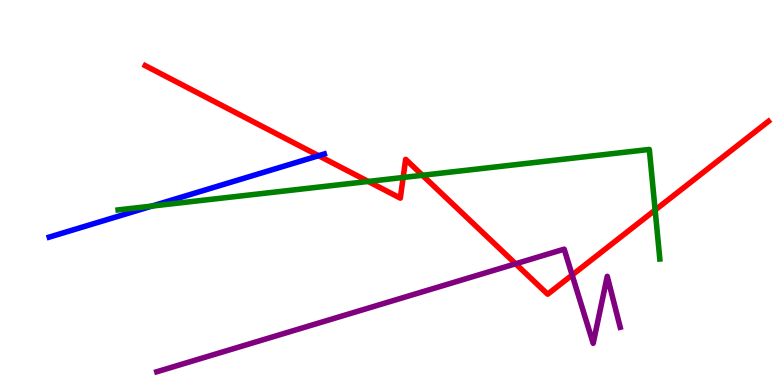[{'lines': ['blue', 'red'], 'intersections': [{'x': 4.11, 'y': 5.96}]}, {'lines': ['green', 'red'], 'intersections': [{'x': 4.75, 'y': 5.29}, {'x': 5.2, 'y': 5.39}, {'x': 5.45, 'y': 5.45}, {'x': 8.45, 'y': 4.54}]}, {'lines': ['purple', 'red'], 'intersections': [{'x': 6.65, 'y': 3.15}, {'x': 7.38, 'y': 2.86}]}, {'lines': ['blue', 'green'], 'intersections': [{'x': 1.96, 'y': 4.65}]}, {'lines': ['blue', 'purple'], 'intersections': []}, {'lines': ['green', 'purple'], 'intersections': []}]